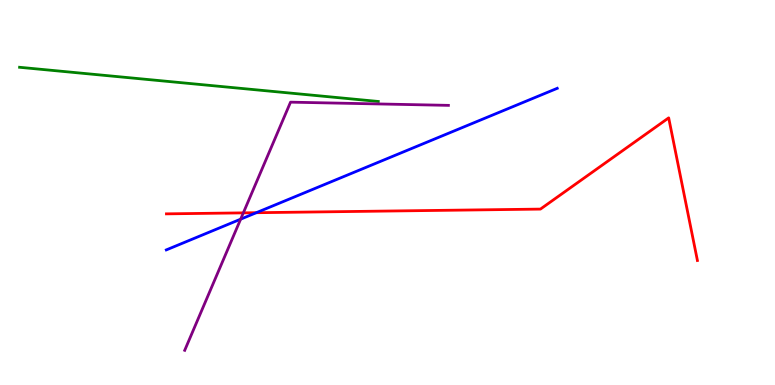[{'lines': ['blue', 'red'], 'intersections': [{'x': 3.31, 'y': 4.48}]}, {'lines': ['green', 'red'], 'intersections': []}, {'lines': ['purple', 'red'], 'intersections': [{'x': 3.14, 'y': 4.47}]}, {'lines': ['blue', 'green'], 'intersections': []}, {'lines': ['blue', 'purple'], 'intersections': [{'x': 3.11, 'y': 4.31}]}, {'lines': ['green', 'purple'], 'intersections': []}]